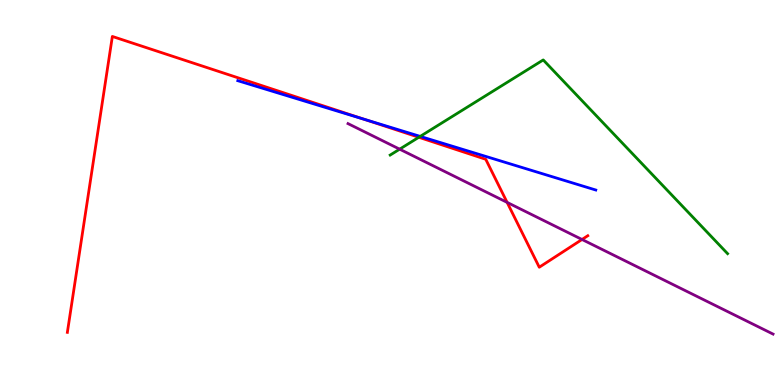[{'lines': ['blue', 'red'], 'intersections': [{'x': 4.69, 'y': 6.9}]}, {'lines': ['green', 'red'], 'intersections': [{'x': 5.4, 'y': 6.43}]}, {'lines': ['purple', 'red'], 'intersections': [{'x': 6.54, 'y': 4.74}, {'x': 7.51, 'y': 3.78}]}, {'lines': ['blue', 'green'], 'intersections': [{'x': 5.42, 'y': 6.46}]}, {'lines': ['blue', 'purple'], 'intersections': []}, {'lines': ['green', 'purple'], 'intersections': [{'x': 5.16, 'y': 6.13}]}]